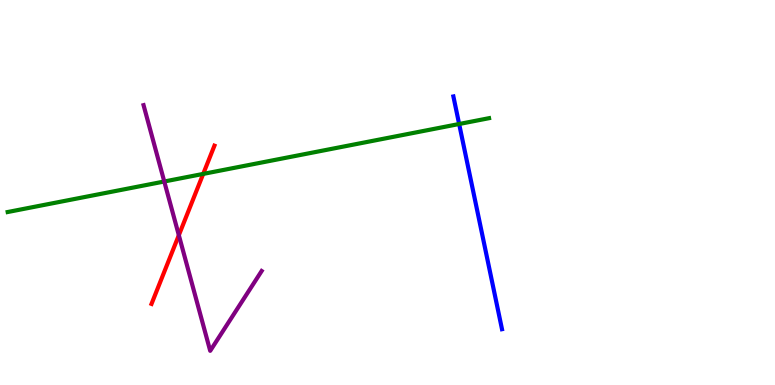[{'lines': ['blue', 'red'], 'intersections': []}, {'lines': ['green', 'red'], 'intersections': [{'x': 2.62, 'y': 5.48}]}, {'lines': ['purple', 'red'], 'intersections': [{'x': 2.31, 'y': 3.89}]}, {'lines': ['blue', 'green'], 'intersections': [{'x': 5.92, 'y': 6.78}]}, {'lines': ['blue', 'purple'], 'intersections': []}, {'lines': ['green', 'purple'], 'intersections': [{'x': 2.12, 'y': 5.29}]}]